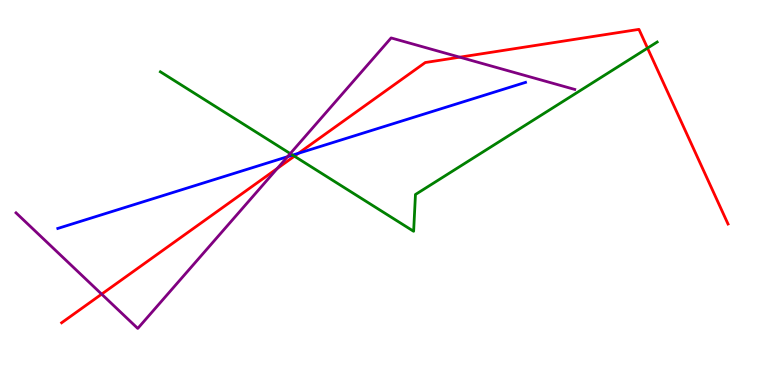[{'lines': ['blue', 'red'], 'intersections': [{'x': 3.85, 'y': 6.02}]}, {'lines': ['green', 'red'], 'intersections': [{'x': 3.8, 'y': 5.94}, {'x': 8.36, 'y': 8.75}]}, {'lines': ['purple', 'red'], 'intersections': [{'x': 1.31, 'y': 2.36}, {'x': 3.58, 'y': 5.63}, {'x': 5.93, 'y': 8.51}]}, {'lines': ['blue', 'green'], 'intersections': [{'x': 3.78, 'y': 5.97}]}, {'lines': ['blue', 'purple'], 'intersections': [{'x': 3.71, 'y': 5.93}]}, {'lines': ['green', 'purple'], 'intersections': [{'x': 3.75, 'y': 6.01}]}]